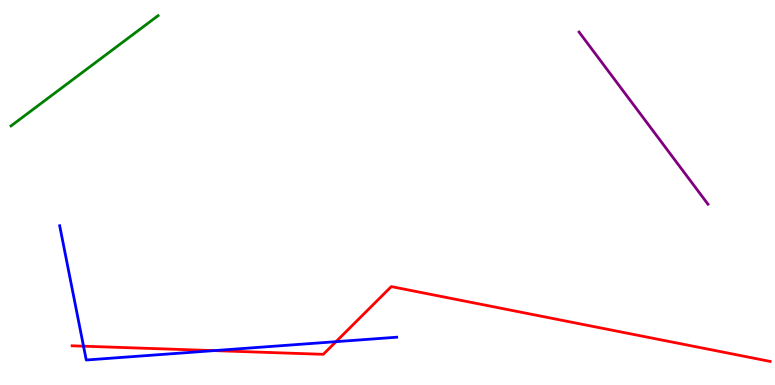[{'lines': ['blue', 'red'], 'intersections': [{'x': 1.08, 'y': 1.01}, {'x': 2.76, 'y': 0.893}, {'x': 4.34, 'y': 1.13}]}, {'lines': ['green', 'red'], 'intersections': []}, {'lines': ['purple', 'red'], 'intersections': []}, {'lines': ['blue', 'green'], 'intersections': []}, {'lines': ['blue', 'purple'], 'intersections': []}, {'lines': ['green', 'purple'], 'intersections': []}]